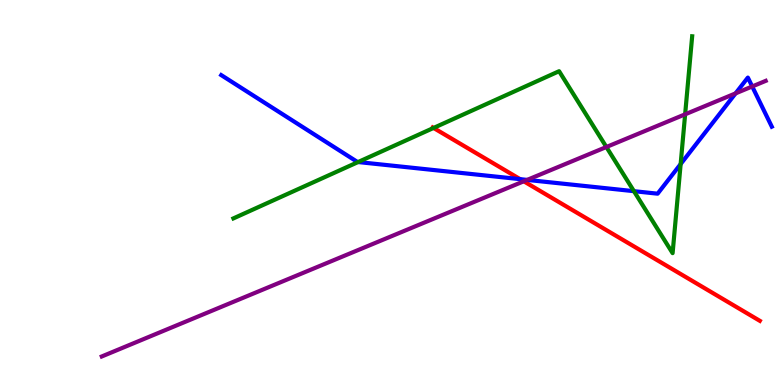[{'lines': ['blue', 'red'], 'intersections': [{'x': 6.71, 'y': 5.35}]}, {'lines': ['green', 'red'], 'intersections': [{'x': 5.59, 'y': 6.68}]}, {'lines': ['purple', 'red'], 'intersections': [{'x': 6.76, 'y': 5.29}]}, {'lines': ['blue', 'green'], 'intersections': [{'x': 4.62, 'y': 5.79}, {'x': 8.18, 'y': 5.03}, {'x': 8.78, 'y': 5.74}]}, {'lines': ['blue', 'purple'], 'intersections': [{'x': 6.8, 'y': 5.33}, {'x': 9.49, 'y': 7.57}, {'x': 9.71, 'y': 7.75}]}, {'lines': ['green', 'purple'], 'intersections': [{'x': 7.82, 'y': 6.18}, {'x': 8.84, 'y': 7.03}]}]